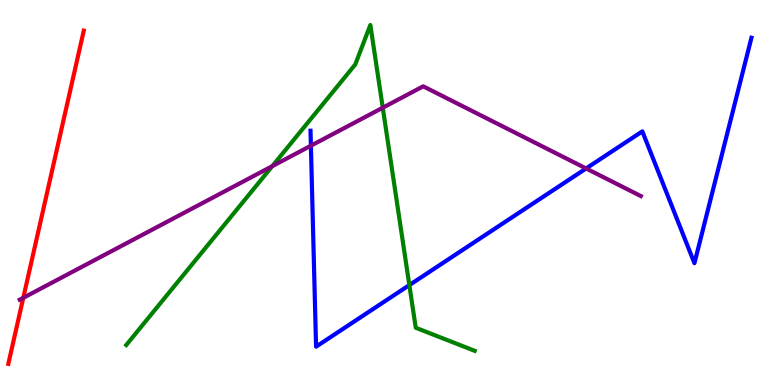[{'lines': ['blue', 'red'], 'intersections': []}, {'lines': ['green', 'red'], 'intersections': []}, {'lines': ['purple', 'red'], 'intersections': [{'x': 0.3, 'y': 2.26}]}, {'lines': ['blue', 'green'], 'intersections': [{'x': 5.28, 'y': 2.59}]}, {'lines': ['blue', 'purple'], 'intersections': [{'x': 4.01, 'y': 6.21}, {'x': 7.56, 'y': 5.62}]}, {'lines': ['green', 'purple'], 'intersections': [{'x': 3.51, 'y': 5.68}, {'x': 4.94, 'y': 7.2}]}]